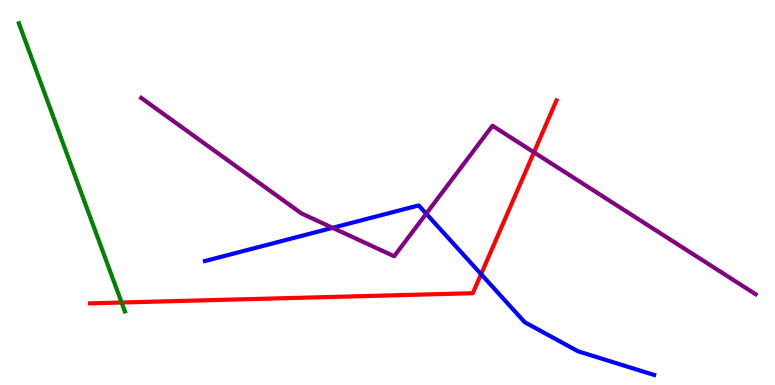[{'lines': ['blue', 'red'], 'intersections': [{'x': 6.21, 'y': 2.88}]}, {'lines': ['green', 'red'], 'intersections': [{'x': 1.57, 'y': 2.14}]}, {'lines': ['purple', 'red'], 'intersections': [{'x': 6.89, 'y': 6.04}]}, {'lines': ['blue', 'green'], 'intersections': []}, {'lines': ['blue', 'purple'], 'intersections': [{'x': 4.29, 'y': 4.08}, {'x': 5.5, 'y': 4.45}]}, {'lines': ['green', 'purple'], 'intersections': []}]